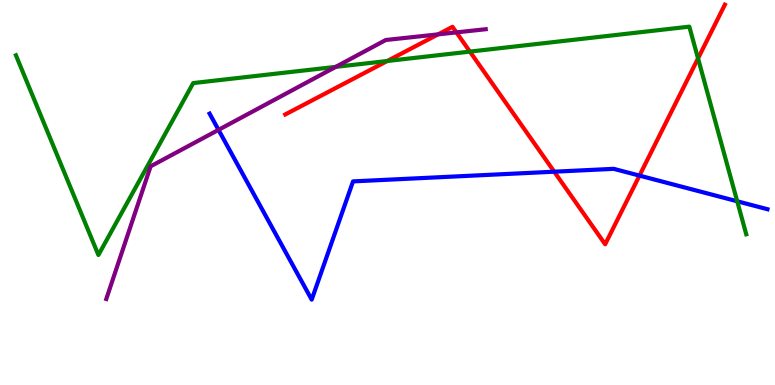[{'lines': ['blue', 'red'], 'intersections': [{'x': 7.15, 'y': 5.54}, {'x': 8.25, 'y': 5.44}]}, {'lines': ['green', 'red'], 'intersections': [{'x': 5.0, 'y': 8.42}, {'x': 6.06, 'y': 8.66}, {'x': 9.01, 'y': 8.48}]}, {'lines': ['purple', 'red'], 'intersections': [{'x': 5.65, 'y': 9.11}, {'x': 5.89, 'y': 9.16}]}, {'lines': ['blue', 'green'], 'intersections': [{'x': 9.51, 'y': 4.77}]}, {'lines': ['blue', 'purple'], 'intersections': [{'x': 2.82, 'y': 6.63}]}, {'lines': ['green', 'purple'], 'intersections': [{'x': 4.33, 'y': 8.26}]}]